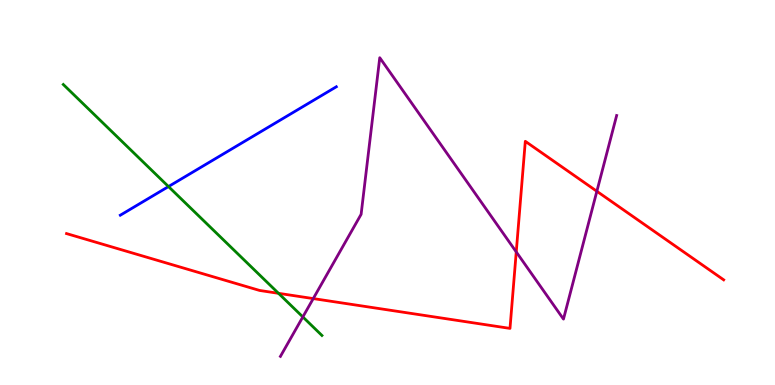[{'lines': ['blue', 'red'], 'intersections': []}, {'lines': ['green', 'red'], 'intersections': [{'x': 3.59, 'y': 2.38}]}, {'lines': ['purple', 'red'], 'intersections': [{'x': 4.04, 'y': 2.24}, {'x': 6.66, 'y': 3.46}, {'x': 7.7, 'y': 5.03}]}, {'lines': ['blue', 'green'], 'intersections': [{'x': 2.17, 'y': 5.15}]}, {'lines': ['blue', 'purple'], 'intersections': []}, {'lines': ['green', 'purple'], 'intersections': [{'x': 3.91, 'y': 1.77}]}]